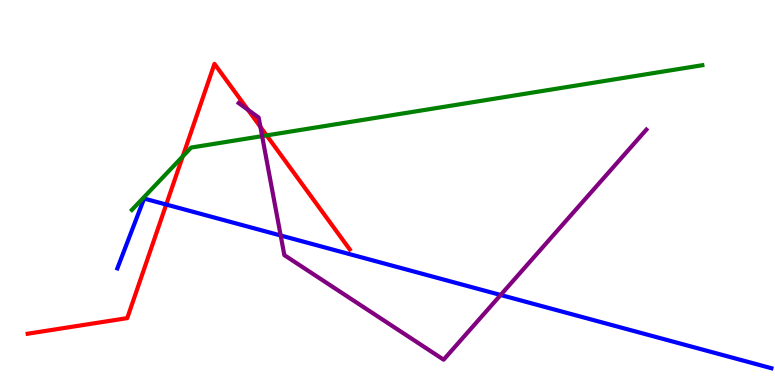[{'lines': ['blue', 'red'], 'intersections': [{'x': 2.14, 'y': 4.69}]}, {'lines': ['green', 'red'], 'intersections': [{'x': 2.36, 'y': 5.94}, {'x': 3.44, 'y': 6.48}]}, {'lines': ['purple', 'red'], 'intersections': [{'x': 3.2, 'y': 7.15}, {'x': 3.36, 'y': 6.7}]}, {'lines': ['blue', 'green'], 'intersections': []}, {'lines': ['blue', 'purple'], 'intersections': [{'x': 3.62, 'y': 3.88}, {'x': 6.46, 'y': 2.34}]}, {'lines': ['green', 'purple'], 'intersections': [{'x': 3.38, 'y': 6.46}]}]